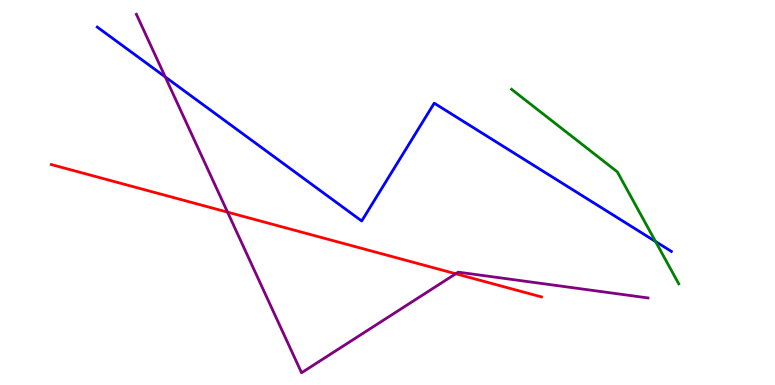[{'lines': ['blue', 'red'], 'intersections': []}, {'lines': ['green', 'red'], 'intersections': []}, {'lines': ['purple', 'red'], 'intersections': [{'x': 2.94, 'y': 4.49}, {'x': 5.88, 'y': 2.89}]}, {'lines': ['blue', 'green'], 'intersections': [{'x': 8.46, 'y': 3.73}]}, {'lines': ['blue', 'purple'], 'intersections': [{'x': 2.13, 'y': 8.0}]}, {'lines': ['green', 'purple'], 'intersections': []}]